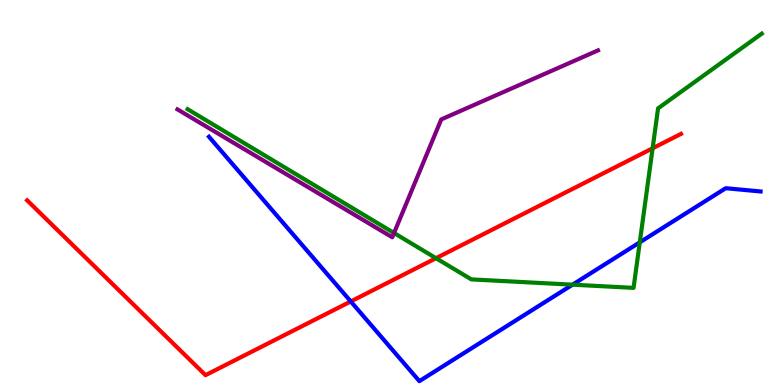[{'lines': ['blue', 'red'], 'intersections': [{'x': 4.53, 'y': 2.17}]}, {'lines': ['green', 'red'], 'intersections': [{'x': 5.63, 'y': 3.29}, {'x': 8.42, 'y': 6.15}]}, {'lines': ['purple', 'red'], 'intersections': []}, {'lines': ['blue', 'green'], 'intersections': [{'x': 7.39, 'y': 2.61}, {'x': 8.26, 'y': 3.71}]}, {'lines': ['blue', 'purple'], 'intersections': []}, {'lines': ['green', 'purple'], 'intersections': [{'x': 5.08, 'y': 3.95}]}]